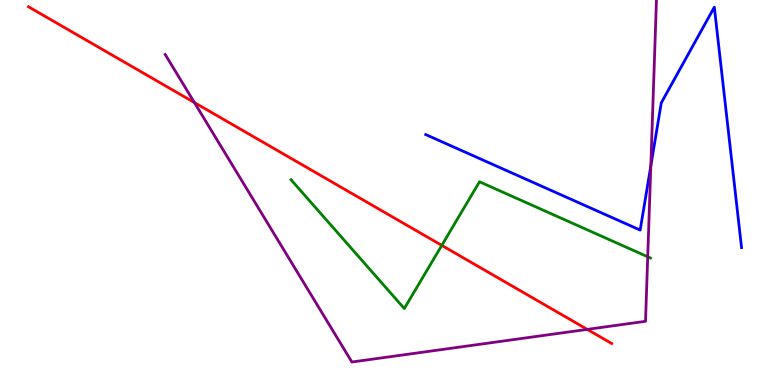[{'lines': ['blue', 'red'], 'intersections': []}, {'lines': ['green', 'red'], 'intersections': [{'x': 5.7, 'y': 3.63}]}, {'lines': ['purple', 'red'], 'intersections': [{'x': 2.51, 'y': 7.34}, {'x': 7.58, 'y': 1.44}]}, {'lines': ['blue', 'green'], 'intersections': []}, {'lines': ['blue', 'purple'], 'intersections': [{'x': 8.4, 'y': 5.69}]}, {'lines': ['green', 'purple'], 'intersections': [{'x': 8.36, 'y': 3.33}]}]